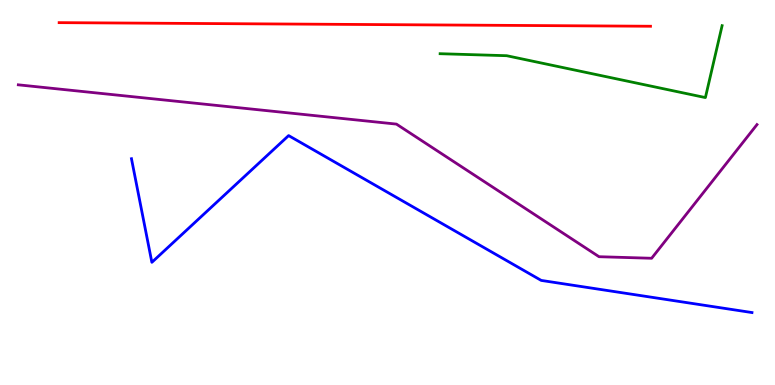[{'lines': ['blue', 'red'], 'intersections': []}, {'lines': ['green', 'red'], 'intersections': []}, {'lines': ['purple', 'red'], 'intersections': []}, {'lines': ['blue', 'green'], 'intersections': []}, {'lines': ['blue', 'purple'], 'intersections': []}, {'lines': ['green', 'purple'], 'intersections': []}]